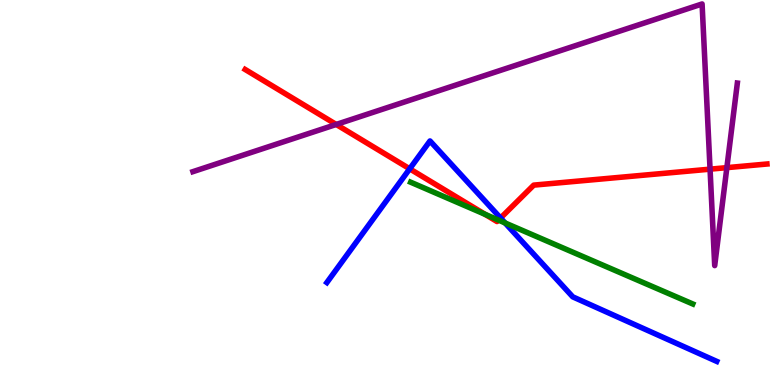[{'lines': ['blue', 'red'], 'intersections': [{'x': 5.29, 'y': 5.61}, {'x': 6.46, 'y': 4.34}]}, {'lines': ['green', 'red'], 'intersections': [{'x': 6.26, 'y': 4.43}, {'x': 6.43, 'y': 4.28}]}, {'lines': ['purple', 'red'], 'intersections': [{'x': 4.34, 'y': 6.77}, {'x': 9.16, 'y': 5.61}, {'x': 9.38, 'y': 5.65}]}, {'lines': ['blue', 'green'], 'intersections': [{'x': 6.52, 'y': 4.21}]}, {'lines': ['blue', 'purple'], 'intersections': []}, {'lines': ['green', 'purple'], 'intersections': []}]